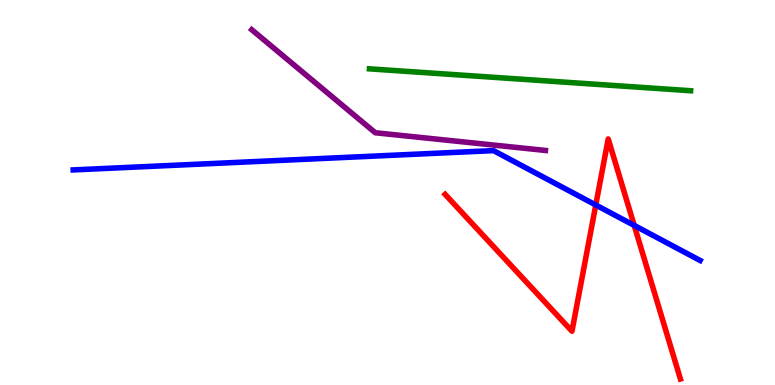[{'lines': ['blue', 'red'], 'intersections': [{'x': 7.69, 'y': 4.68}, {'x': 8.18, 'y': 4.14}]}, {'lines': ['green', 'red'], 'intersections': []}, {'lines': ['purple', 'red'], 'intersections': []}, {'lines': ['blue', 'green'], 'intersections': []}, {'lines': ['blue', 'purple'], 'intersections': []}, {'lines': ['green', 'purple'], 'intersections': []}]